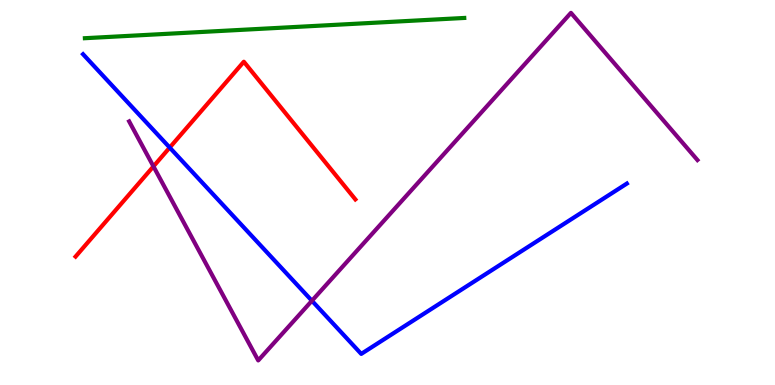[{'lines': ['blue', 'red'], 'intersections': [{'x': 2.19, 'y': 6.17}]}, {'lines': ['green', 'red'], 'intersections': []}, {'lines': ['purple', 'red'], 'intersections': [{'x': 1.98, 'y': 5.68}]}, {'lines': ['blue', 'green'], 'intersections': []}, {'lines': ['blue', 'purple'], 'intersections': [{'x': 4.02, 'y': 2.19}]}, {'lines': ['green', 'purple'], 'intersections': []}]